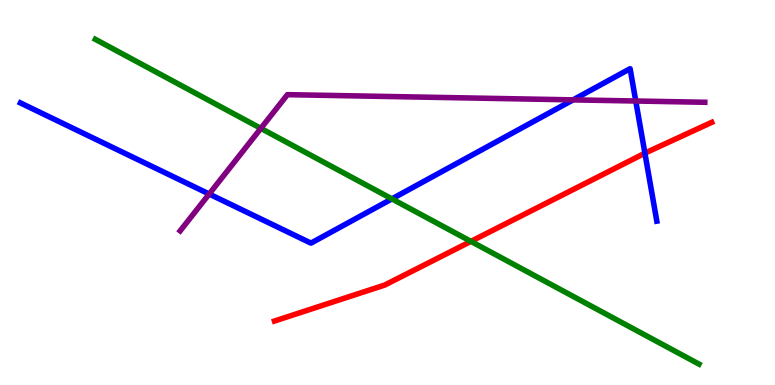[{'lines': ['blue', 'red'], 'intersections': [{'x': 8.32, 'y': 6.02}]}, {'lines': ['green', 'red'], 'intersections': [{'x': 6.08, 'y': 3.73}]}, {'lines': ['purple', 'red'], 'intersections': []}, {'lines': ['blue', 'green'], 'intersections': [{'x': 5.06, 'y': 4.83}]}, {'lines': ['blue', 'purple'], 'intersections': [{'x': 2.7, 'y': 4.96}, {'x': 7.39, 'y': 7.41}, {'x': 8.2, 'y': 7.38}]}, {'lines': ['green', 'purple'], 'intersections': [{'x': 3.37, 'y': 6.67}]}]